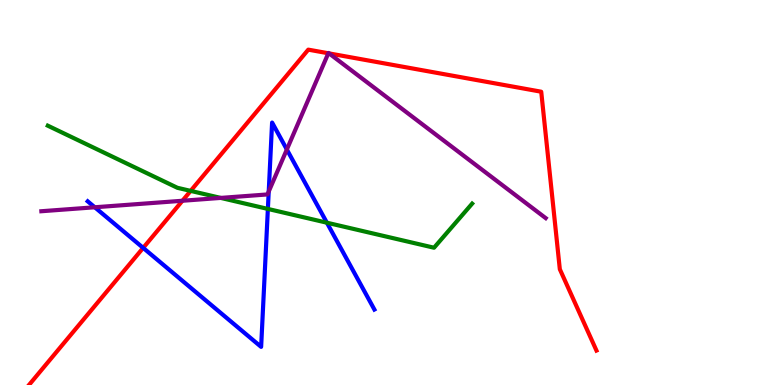[{'lines': ['blue', 'red'], 'intersections': [{'x': 1.85, 'y': 3.56}]}, {'lines': ['green', 'red'], 'intersections': [{'x': 2.46, 'y': 5.04}]}, {'lines': ['purple', 'red'], 'intersections': [{'x': 2.35, 'y': 4.79}, {'x': 4.24, 'y': 8.62}, {'x': 4.25, 'y': 8.61}]}, {'lines': ['blue', 'green'], 'intersections': [{'x': 3.46, 'y': 4.57}, {'x': 4.22, 'y': 4.22}]}, {'lines': ['blue', 'purple'], 'intersections': [{'x': 1.22, 'y': 4.62}, {'x': 3.47, 'y': 5.03}, {'x': 3.7, 'y': 6.12}]}, {'lines': ['green', 'purple'], 'intersections': [{'x': 2.85, 'y': 4.86}]}]